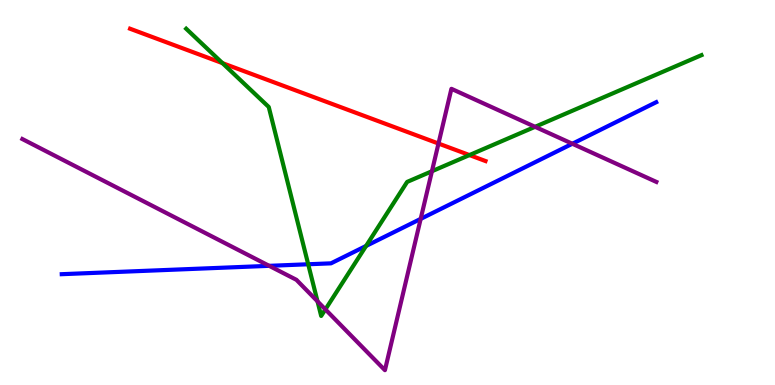[{'lines': ['blue', 'red'], 'intersections': []}, {'lines': ['green', 'red'], 'intersections': [{'x': 2.87, 'y': 8.36}, {'x': 6.06, 'y': 5.97}]}, {'lines': ['purple', 'red'], 'intersections': [{'x': 5.66, 'y': 6.27}]}, {'lines': ['blue', 'green'], 'intersections': [{'x': 3.98, 'y': 3.14}, {'x': 4.72, 'y': 3.61}]}, {'lines': ['blue', 'purple'], 'intersections': [{'x': 3.47, 'y': 3.1}, {'x': 5.43, 'y': 4.31}, {'x': 7.39, 'y': 6.27}]}, {'lines': ['green', 'purple'], 'intersections': [{'x': 4.1, 'y': 2.17}, {'x': 4.2, 'y': 1.96}, {'x': 5.57, 'y': 5.55}, {'x': 6.9, 'y': 6.71}]}]